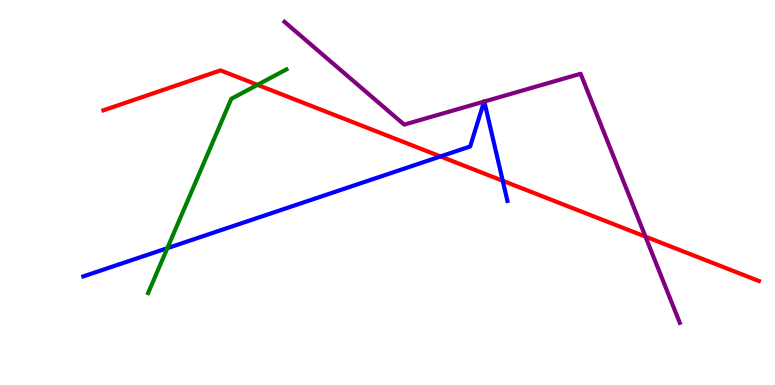[{'lines': ['blue', 'red'], 'intersections': [{'x': 5.68, 'y': 5.94}, {'x': 6.49, 'y': 5.3}]}, {'lines': ['green', 'red'], 'intersections': [{'x': 3.32, 'y': 7.8}]}, {'lines': ['purple', 'red'], 'intersections': [{'x': 8.33, 'y': 3.85}]}, {'lines': ['blue', 'green'], 'intersections': [{'x': 2.16, 'y': 3.55}]}, {'lines': ['blue', 'purple'], 'intersections': [{'x': 6.25, 'y': 7.36}, {'x': 6.25, 'y': 7.36}]}, {'lines': ['green', 'purple'], 'intersections': []}]